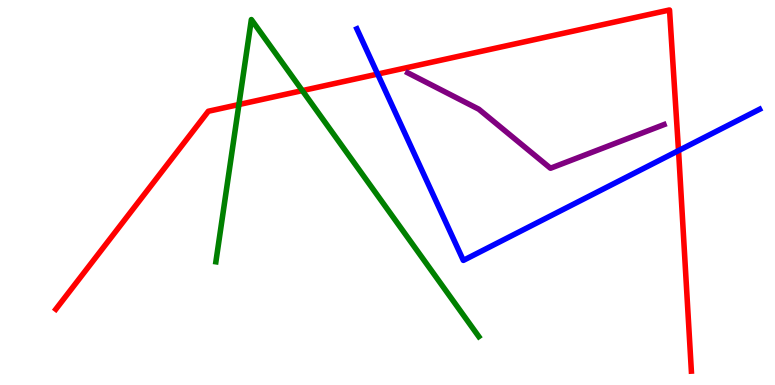[{'lines': ['blue', 'red'], 'intersections': [{'x': 4.87, 'y': 8.08}, {'x': 8.76, 'y': 6.09}]}, {'lines': ['green', 'red'], 'intersections': [{'x': 3.08, 'y': 7.28}, {'x': 3.9, 'y': 7.65}]}, {'lines': ['purple', 'red'], 'intersections': []}, {'lines': ['blue', 'green'], 'intersections': []}, {'lines': ['blue', 'purple'], 'intersections': []}, {'lines': ['green', 'purple'], 'intersections': []}]